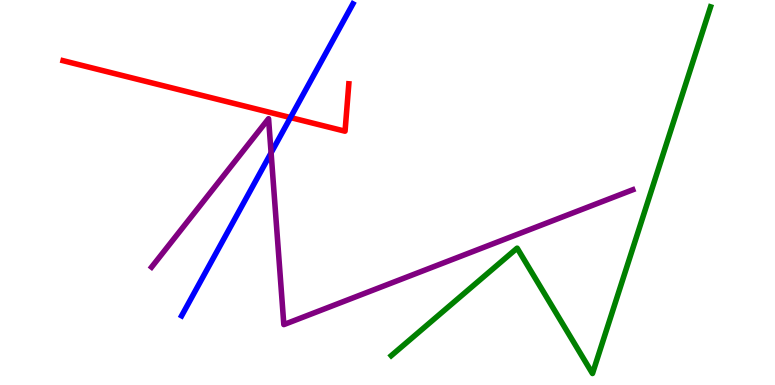[{'lines': ['blue', 'red'], 'intersections': [{'x': 3.75, 'y': 6.95}]}, {'lines': ['green', 'red'], 'intersections': []}, {'lines': ['purple', 'red'], 'intersections': []}, {'lines': ['blue', 'green'], 'intersections': []}, {'lines': ['blue', 'purple'], 'intersections': [{'x': 3.5, 'y': 6.03}]}, {'lines': ['green', 'purple'], 'intersections': []}]